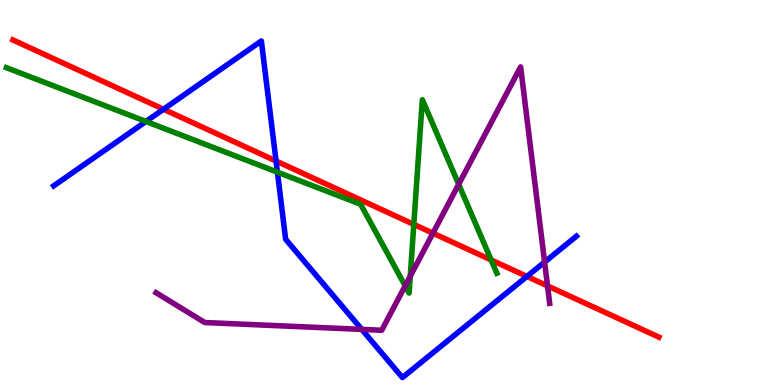[{'lines': ['blue', 'red'], 'intersections': [{'x': 2.11, 'y': 7.16}, {'x': 3.56, 'y': 5.82}, {'x': 6.8, 'y': 2.82}]}, {'lines': ['green', 'red'], 'intersections': [{'x': 5.34, 'y': 4.17}, {'x': 6.34, 'y': 3.25}]}, {'lines': ['purple', 'red'], 'intersections': [{'x': 5.59, 'y': 3.94}, {'x': 7.06, 'y': 2.57}]}, {'lines': ['blue', 'green'], 'intersections': [{'x': 1.88, 'y': 6.84}, {'x': 3.58, 'y': 5.53}]}, {'lines': ['blue', 'purple'], 'intersections': [{'x': 4.67, 'y': 1.44}, {'x': 7.03, 'y': 3.19}]}, {'lines': ['green', 'purple'], 'intersections': [{'x': 5.23, 'y': 2.58}, {'x': 5.29, 'y': 2.83}, {'x': 5.92, 'y': 5.21}]}]